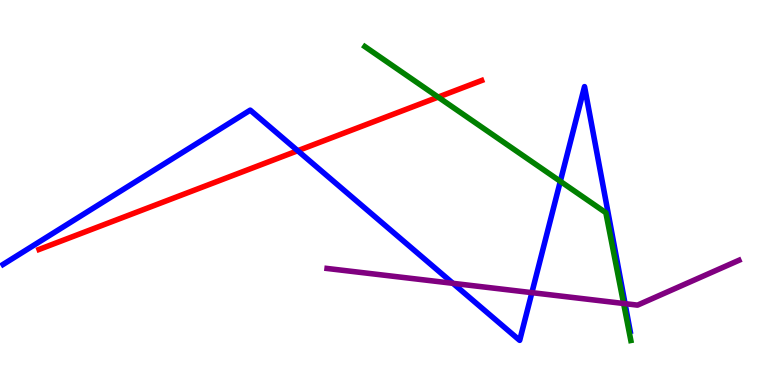[{'lines': ['blue', 'red'], 'intersections': [{'x': 3.84, 'y': 6.09}]}, {'lines': ['green', 'red'], 'intersections': [{'x': 5.65, 'y': 7.48}]}, {'lines': ['purple', 'red'], 'intersections': []}, {'lines': ['blue', 'green'], 'intersections': [{'x': 7.23, 'y': 5.29}]}, {'lines': ['blue', 'purple'], 'intersections': [{'x': 5.84, 'y': 2.64}, {'x': 6.86, 'y': 2.4}, {'x': 8.07, 'y': 2.11}]}, {'lines': ['green', 'purple'], 'intersections': [{'x': 8.05, 'y': 2.12}]}]